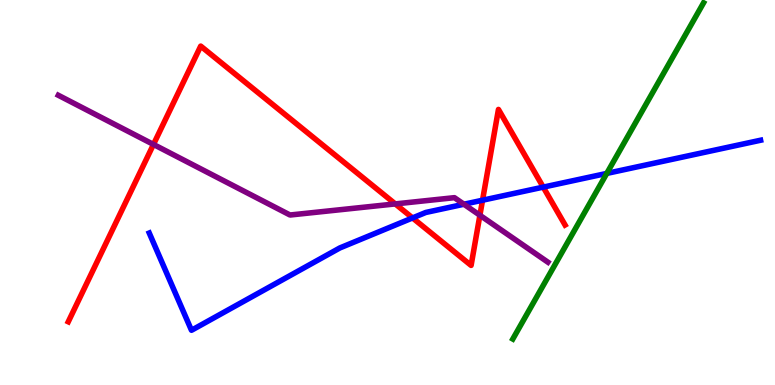[{'lines': ['blue', 'red'], 'intersections': [{'x': 5.32, 'y': 4.34}, {'x': 6.23, 'y': 4.8}, {'x': 7.01, 'y': 5.14}]}, {'lines': ['green', 'red'], 'intersections': []}, {'lines': ['purple', 'red'], 'intersections': [{'x': 1.98, 'y': 6.25}, {'x': 5.1, 'y': 4.7}, {'x': 6.19, 'y': 4.41}]}, {'lines': ['blue', 'green'], 'intersections': [{'x': 7.83, 'y': 5.5}]}, {'lines': ['blue', 'purple'], 'intersections': [{'x': 5.99, 'y': 4.7}]}, {'lines': ['green', 'purple'], 'intersections': []}]